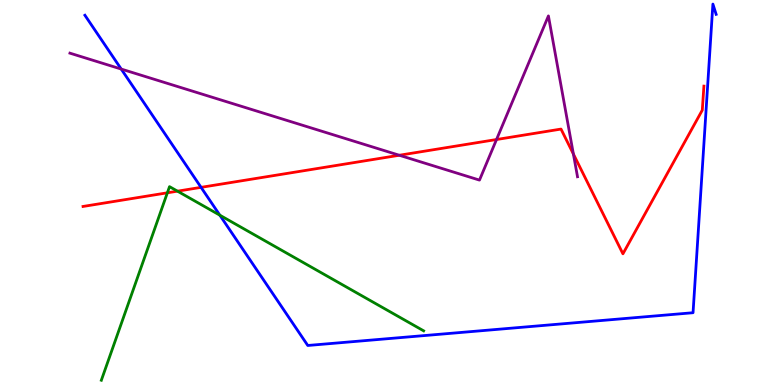[{'lines': ['blue', 'red'], 'intersections': [{'x': 2.59, 'y': 5.13}]}, {'lines': ['green', 'red'], 'intersections': [{'x': 2.16, 'y': 4.99}, {'x': 2.29, 'y': 5.03}]}, {'lines': ['purple', 'red'], 'intersections': [{'x': 5.15, 'y': 5.97}, {'x': 6.41, 'y': 6.38}, {'x': 7.4, 'y': 6.0}]}, {'lines': ['blue', 'green'], 'intersections': [{'x': 2.84, 'y': 4.41}]}, {'lines': ['blue', 'purple'], 'intersections': [{'x': 1.56, 'y': 8.21}]}, {'lines': ['green', 'purple'], 'intersections': []}]